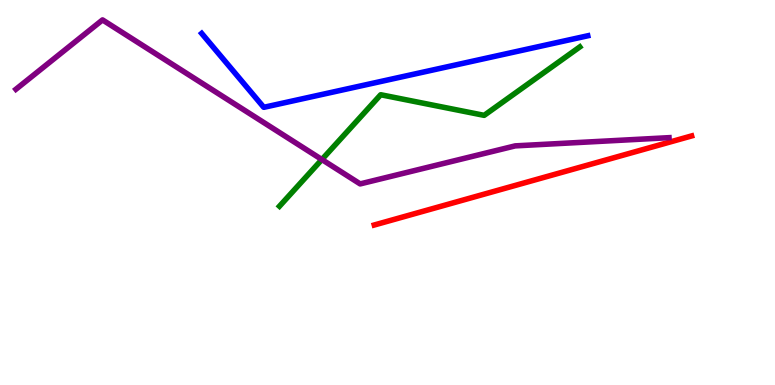[{'lines': ['blue', 'red'], 'intersections': []}, {'lines': ['green', 'red'], 'intersections': []}, {'lines': ['purple', 'red'], 'intersections': []}, {'lines': ['blue', 'green'], 'intersections': []}, {'lines': ['blue', 'purple'], 'intersections': []}, {'lines': ['green', 'purple'], 'intersections': [{'x': 4.15, 'y': 5.86}]}]